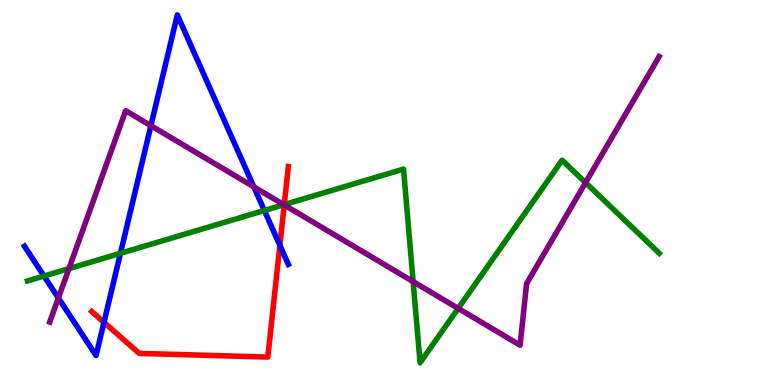[{'lines': ['blue', 'red'], 'intersections': [{'x': 1.34, 'y': 1.63}, {'x': 3.61, 'y': 3.63}]}, {'lines': ['green', 'red'], 'intersections': [{'x': 3.67, 'y': 4.69}]}, {'lines': ['purple', 'red'], 'intersections': [{'x': 3.67, 'y': 4.68}]}, {'lines': ['blue', 'green'], 'intersections': [{'x': 0.568, 'y': 2.83}, {'x': 1.55, 'y': 3.42}, {'x': 3.41, 'y': 4.53}]}, {'lines': ['blue', 'purple'], 'intersections': [{'x': 0.753, 'y': 2.26}, {'x': 1.95, 'y': 6.74}, {'x': 3.28, 'y': 5.15}]}, {'lines': ['green', 'purple'], 'intersections': [{'x': 0.89, 'y': 3.02}, {'x': 3.66, 'y': 4.68}, {'x': 5.33, 'y': 2.69}, {'x': 5.91, 'y': 1.99}, {'x': 7.56, 'y': 5.26}]}]